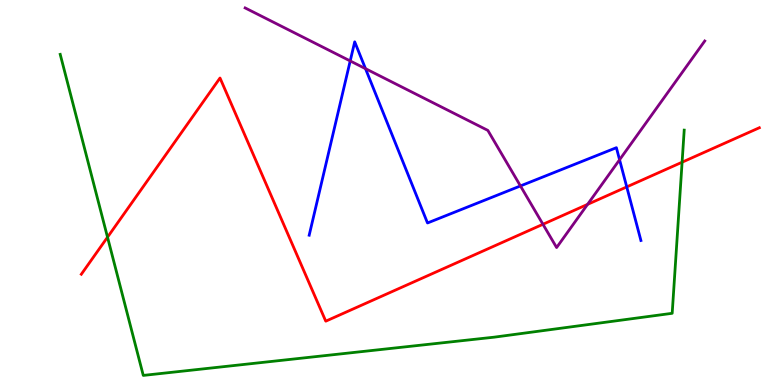[{'lines': ['blue', 'red'], 'intersections': [{'x': 8.09, 'y': 5.15}]}, {'lines': ['green', 'red'], 'intersections': [{'x': 1.39, 'y': 3.84}, {'x': 8.8, 'y': 5.79}]}, {'lines': ['purple', 'red'], 'intersections': [{'x': 7.01, 'y': 4.17}, {'x': 7.58, 'y': 4.69}]}, {'lines': ['blue', 'green'], 'intersections': []}, {'lines': ['blue', 'purple'], 'intersections': [{'x': 4.52, 'y': 8.42}, {'x': 4.72, 'y': 8.22}, {'x': 6.72, 'y': 5.17}, {'x': 7.99, 'y': 5.85}]}, {'lines': ['green', 'purple'], 'intersections': []}]